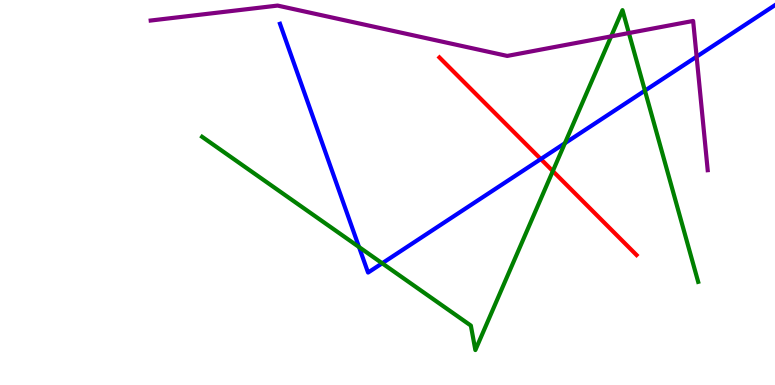[{'lines': ['blue', 'red'], 'intersections': [{'x': 6.98, 'y': 5.87}]}, {'lines': ['green', 'red'], 'intersections': [{'x': 7.13, 'y': 5.56}]}, {'lines': ['purple', 'red'], 'intersections': []}, {'lines': ['blue', 'green'], 'intersections': [{'x': 4.63, 'y': 3.58}, {'x': 4.93, 'y': 3.16}, {'x': 7.29, 'y': 6.28}, {'x': 8.32, 'y': 7.65}]}, {'lines': ['blue', 'purple'], 'intersections': [{'x': 8.99, 'y': 8.53}]}, {'lines': ['green', 'purple'], 'intersections': [{'x': 7.89, 'y': 9.05}, {'x': 8.11, 'y': 9.14}]}]